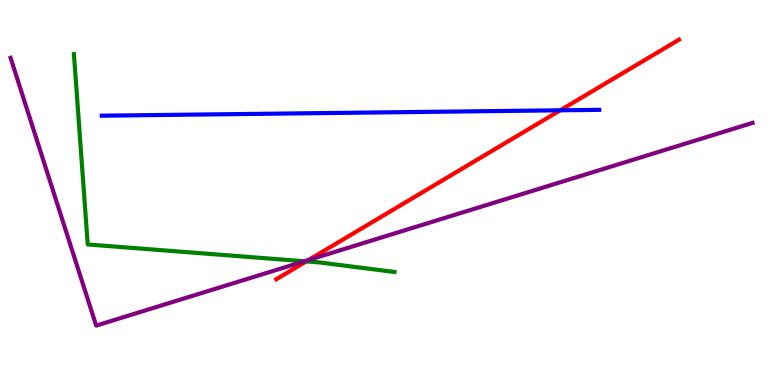[{'lines': ['blue', 'red'], 'intersections': [{'x': 7.23, 'y': 7.13}]}, {'lines': ['green', 'red'], 'intersections': [{'x': 3.95, 'y': 3.21}]}, {'lines': ['purple', 'red'], 'intersections': [{'x': 3.98, 'y': 3.25}]}, {'lines': ['blue', 'green'], 'intersections': []}, {'lines': ['blue', 'purple'], 'intersections': []}, {'lines': ['green', 'purple'], 'intersections': [{'x': 3.93, 'y': 3.21}]}]